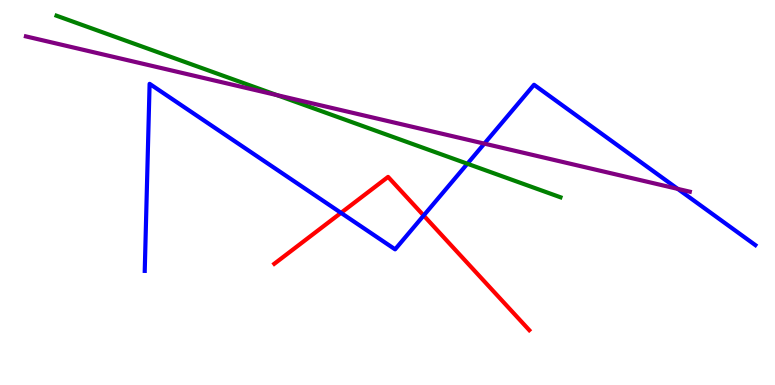[{'lines': ['blue', 'red'], 'intersections': [{'x': 4.4, 'y': 4.47}, {'x': 5.47, 'y': 4.4}]}, {'lines': ['green', 'red'], 'intersections': []}, {'lines': ['purple', 'red'], 'intersections': []}, {'lines': ['blue', 'green'], 'intersections': [{'x': 6.03, 'y': 5.75}]}, {'lines': ['blue', 'purple'], 'intersections': [{'x': 6.25, 'y': 6.27}, {'x': 8.74, 'y': 5.09}]}, {'lines': ['green', 'purple'], 'intersections': [{'x': 3.57, 'y': 7.53}]}]